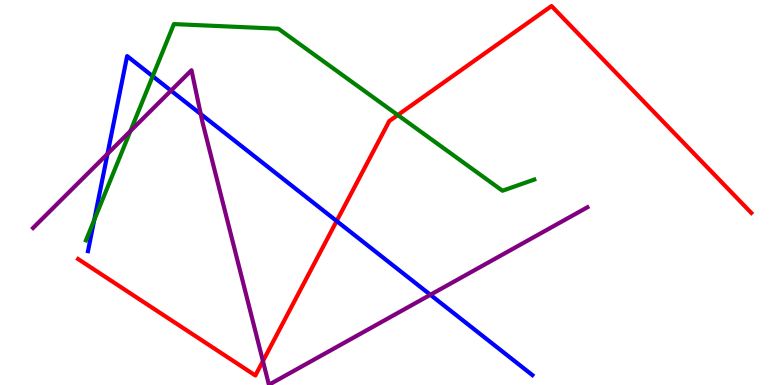[{'lines': ['blue', 'red'], 'intersections': [{'x': 4.34, 'y': 4.26}]}, {'lines': ['green', 'red'], 'intersections': [{'x': 5.13, 'y': 7.01}]}, {'lines': ['purple', 'red'], 'intersections': [{'x': 3.39, 'y': 0.621}]}, {'lines': ['blue', 'green'], 'intersections': [{'x': 1.22, 'y': 4.29}, {'x': 1.97, 'y': 8.02}]}, {'lines': ['blue', 'purple'], 'intersections': [{'x': 1.39, 'y': 6.0}, {'x': 2.21, 'y': 7.65}, {'x': 2.59, 'y': 7.04}, {'x': 5.55, 'y': 2.34}]}, {'lines': ['green', 'purple'], 'intersections': [{'x': 1.68, 'y': 6.6}]}]